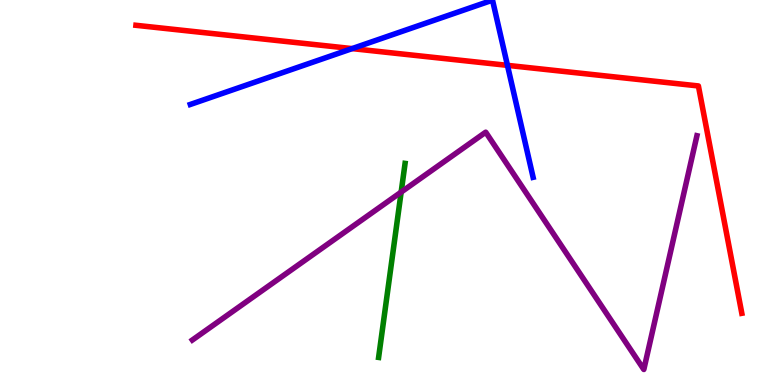[{'lines': ['blue', 'red'], 'intersections': [{'x': 4.54, 'y': 8.74}, {'x': 6.55, 'y': 8.3}]}, {'lines': ['green', 'red'], 'intersections': []}, {'lines': ['purple', 'red'], 'intersections': []}, {'lines': ['blue', 'green'], 'intersections': []}, {'lines': ['blue', 'purple'], 'intersections': []}, {'lines': ['green', 'purple'], 'intersections': [{'x': 5.18, 'y': 5.01}]}]